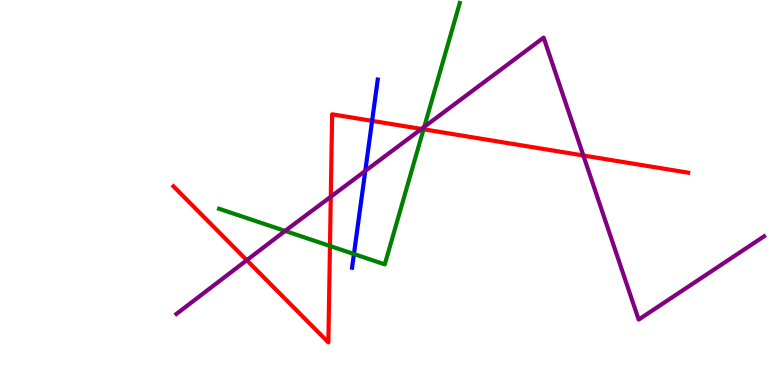[{'lines': ['blue', 'red'], 'intersections': [{'x': 4.8, 'y': 6.86}]}, {'lines': ['green', 'red'], 'intersections': [{'x': 4.26, 'y': 3.61}, {'x': 5.47, 'y': 6.64}]}, {'lines': ['purple', 'red'], 'intersections': [{'x': 3.18, 'y': 3.24}, {'x': 4.27, 'y': 4.89}, {'x': 5.44, 'y': 6.65}, {'x': 7.53, 'y': 5.96}]}, {'lines': ['blue', 'green'], 'intersections': [{'x': 4.57, 'y': 3.4}]}, {'lines': ['blue', 'purple'], 'intersections': [{'x': 4.71, 'y': 5.56}]}, {'lines': ['green', 'purple'], 'intersections': [{'x': 3.68, 'y': 4.0}, {'x': 5.47, 'y': 6.7}]}]